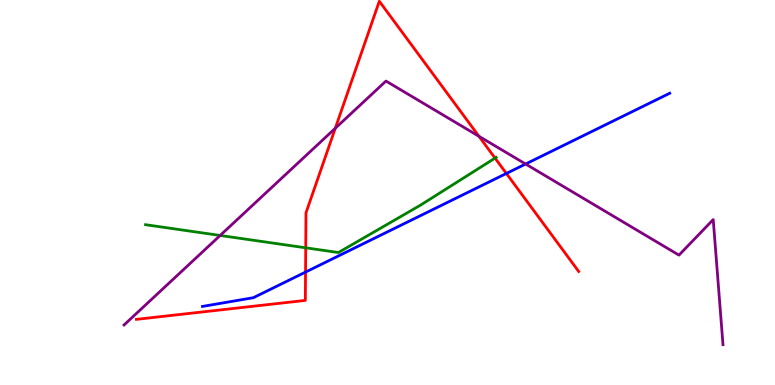[{'lines': ['blue', 'red'], 'intersections': [{'x': 3.94, 'y': 2.93}, {'x': 6.53, 'y': 5.49}]}, {'lines': ['green', 'red'], 'intersections': [{'x': 3.94, 'y': 3.56}, {'x': 6.39, 'y': 5.89}]}, {'lines': ['purple', 'red'], 'intersections': [{'x': 4.33, 'y': 6.67}, {'x': 6.18, 'y': 6.46}]}, {'lines': ['blue', 'green'], 'intersections': []}, {'lines': ['blue', 'purple'], 'intersections': [{'x': 6.78, 'y': 5.74}]}, {'lines': ['green', 'purple'], 'intersections': [{'x': 2.84, 'y': 3.88}]}]